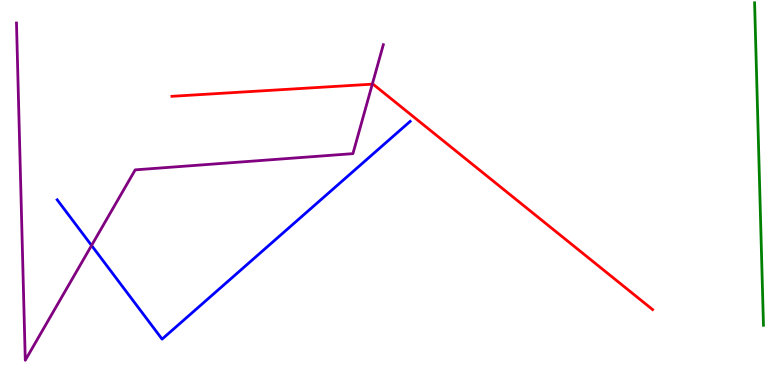[{'lines': ['blue', 'red'], 'intersections': []}, {'lines': ['green', 'red'], 'intersections': []}, {'lines': ['purple', 'red'], 'intersections': [{'x': 4.8, 'y': 7.81}]}, {'lines': ['blue', 'green'], 'intersections': []}, {'lines': ['blue', 'purple'], 'intersections': [{'x': 1.18, 'y': 3.62}]}, {'lines': ['green', 'purple'], 'intersections': []}]